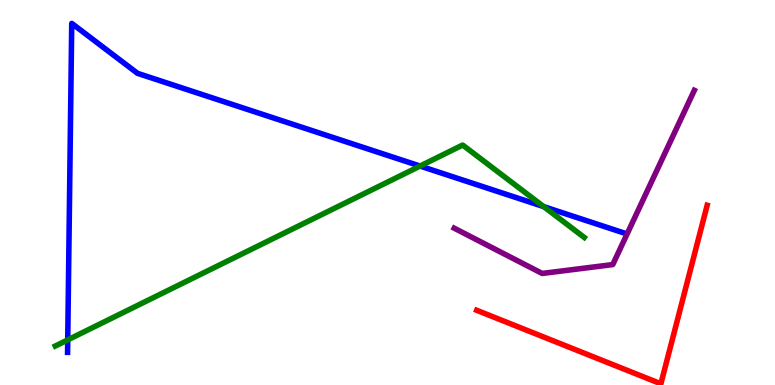[{'lines': ['blue', 'red'], 'intersections': []}, {'lines': ['green', 'red'], 'intersections': []}, {'lines': ['purple', 'red'], 'intersections': []}, {'lines': ['blue', 'green'], 'intersections': [{'x': 0.874, 'y': 1.17}, {'x': 5.42, 'y': 5.69}, {'x': 7.02, 'y': 4.63}]}, {'lines': ['blue', 'purple'], 'intersections': []}, {'lines': ['green', 'purple'], 'intersections': []}]